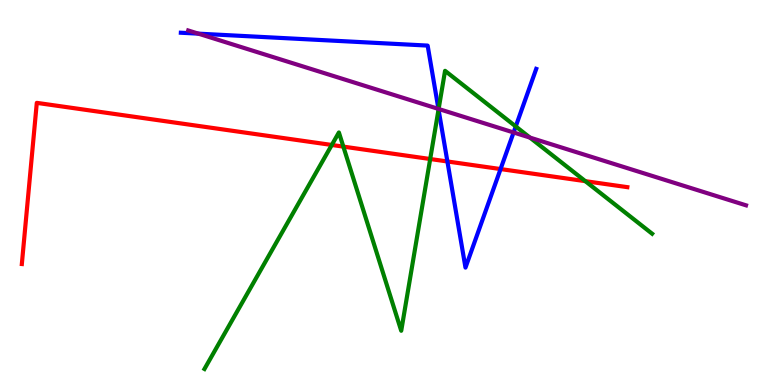[{'lines': ['blue', 'red'], 'intersections': [{'x': 5.77, 'y': 5.81}, {'x': 6.46, 'y': 5.61}]}, {'lines': ['green', 'red'], 'intersections': [{'x': 4.28, 'y': 6.23}, {'x': 4.43, 'y': 6.19}, {'x': 5.55, 'y': 5.87}, {'x': 7.55, 'y': 5.29}]}, {'lines': ['purple', 'red'], 'intersections': []}, {'lines': ['blue', 'green'], 'intersections': [{'x': 5.66, 'y': 7.16}, {'x': 6.65, 'y': 6.72}]}, {'lines': ['blue', 'purple'], 'intersections': [{'x': 2.56, 'y': 9.13}, {'x': 5.66, 'y': 7.17}, {'x': 6.63, 'y': 6.56}]}, {'lines': ['green', 'purple'], 'intersections': [{'x': 5.66, 'y': 7.17}, {'x': 6.84, 'y': 6.43}]}]